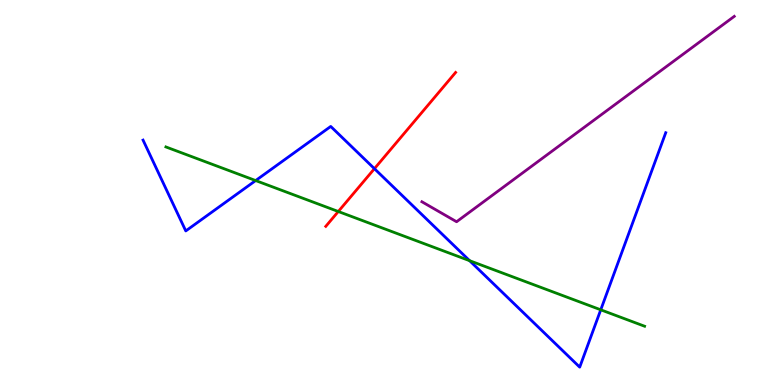[{'lines': ['blue', 'red'], 'intersections': [{'x': 4.83, 'y': 5.62}]}, {'lines': ['green', 'red'], 'intersections': [{'x': 4.37, 'y': 4.51}]}, {'lines': ['purple', 'red'], 'intersections': []}, {'lines': ['blue', 'green'], 'intersections': [{'x': 3.3, 'y': 5.31}, {'x': 6.06, 'y': 3.23}, {'x': 7.75, 'y': 1.95}]}, {'lines': ['blue', 'purple'], 'intersections': []}, {'lines': ['green', 'purple'], 'intersections': []}]